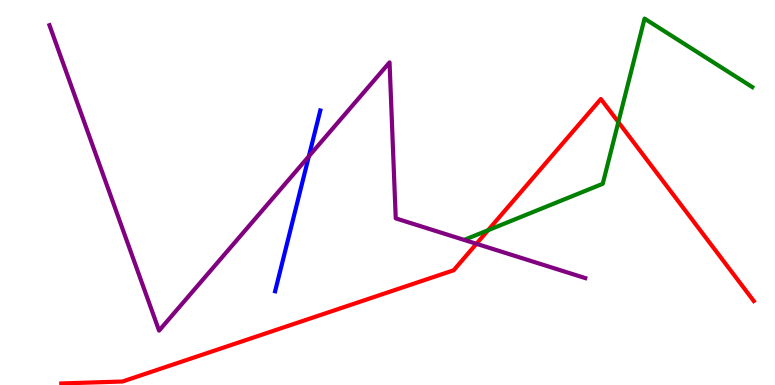[{'lines': ['blue', 'red'], 'intersections': []}, {'lines': ['green', 'red'], 'intersections': [{'x': 6.3, 'y': 4.02}, {'x': 7.98, 'y': 6.83}]}, {'lines': ['purple', 'red'], 'intersections': [{'x': 6.15, 'y': 3.67}]}, {'lines': ['blue', 'green'], 'intersections': []}, {'lines': ['blue', 'purple'], 'intersections': [{'x': 3.99, 'y': 5.94}]}, {'lines': ['green', 'purple'], 'intersections': []}]